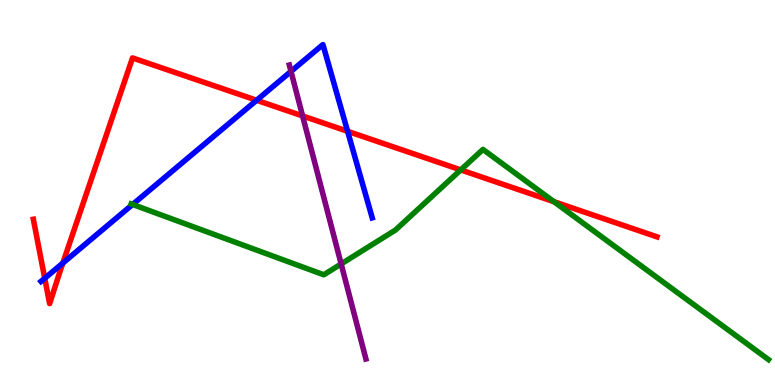[{'lines': ['blue', 'red'], 'intersections': [{'x': 0.577, 'y': 2.77}, {'x': 0.811, 'y': 3.17}, {'x': 3.31, 'y': 7.4}, {'x': 4.49, 'y': 6.59}]}, {'lines': ['green', 'red'], 'intersections': [{'x': 5.95, 'y': 5.59}, {'x': 7.15, 'y': 4.76}]}, {'lines': ['purple', 'red'], 'intersections': [{'x': 3.9, 'y': 6.99}]}, {'lines': ['blue', 'green'], 'intersections': [{'x': 1.71, 'y': 4.69}]}, {'lines': ['blue', 'purple'], 'intersections': [{'x': 3.75, 'y': 8.15}]}, {'lines': ['green', 'purple'], 'intersections': [{'x': 4.4, 'y': 3.14}]}]